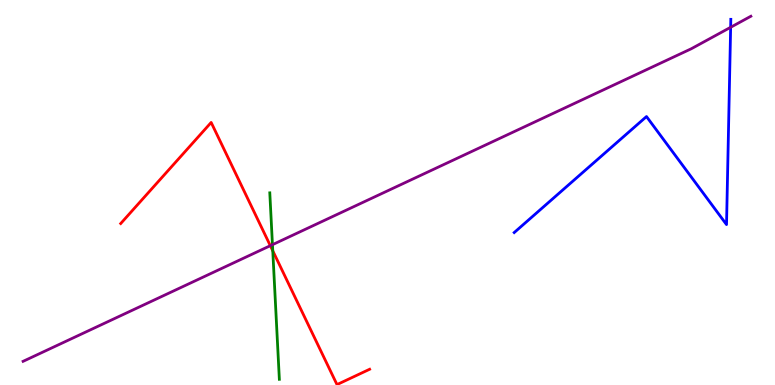[{'lines': ['blue', 'red'], 'intersections': []}, {'lines': ['green', 'red'], 'intersections': [{'x': 3.52, 'y': 3.49}]}, {'lines': ['purple', 'red'], 'intersections': [{'x': 3.49, 'y': 3.62}]}, {'lines': ['blue', 'green'], 'intersections': []}, {'lines': ['blue', 'purple'], 'intersections': [{'x': 9.43, 'y': 9.29}]}, {'lines': ['green', 'purple'], 'intersections': [{'x': 3.52, 'y': 3.64}]}]